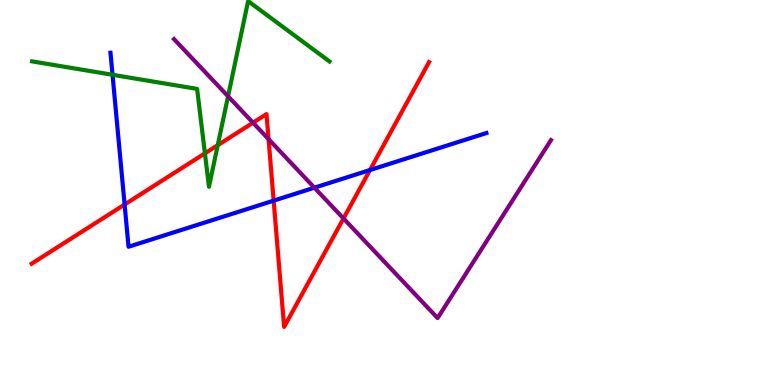[{'lines': ['blue', 'red'], 'intersections': [{'x': 1.61, 'y': 4.69}, {'x': 3.53, 'y': 4.79}, {'x': 4.77, 'y': 5.58}]}, {'lines': ['green', 'red'], 'intersections': [{'x': 2.64, 'y': 6.02}, {'x': 2.81, 'y': 6.23}]}, {'lines': ['purple', 'red'], 'intersections': [{'x': 3.26, 'y': 6.81}, {'x': 3.47, 'y': 6.39}, {'x': 4.43, 'y': 4.33}]}, {'lines': ['blue', 'green'], 'intersections': [{'x': 1.45, 'y': 8.06}]}, {'lines': ['blue', 'purple'], 'intersections': [{'x': 4.06, 'y': 5.12}]}, {'lines': ['green', 'purple'], 'intersections': [{'x': 2.94, 'y': 7.5}]}]